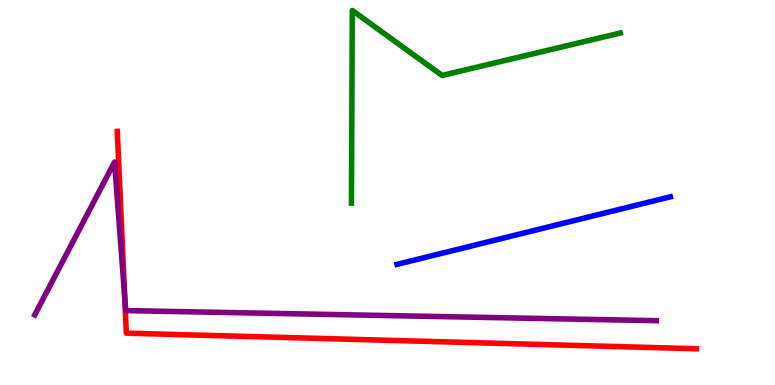[{'lines': ['blue', 'red'], 'intersections': []}, {'lines': ['green', 'red'], 'intersections': []}, {'lines': ['purple', 'red'], 'intersections': [{'x': 1.61, 'y': 2.3}]}, {'lines': ['blue', 'green'], 'intersections': []}, {'lines': ['blue', 'purple'], 'intersections': []}, {'lines': ['green', 'purple'], 'intersections': []}]